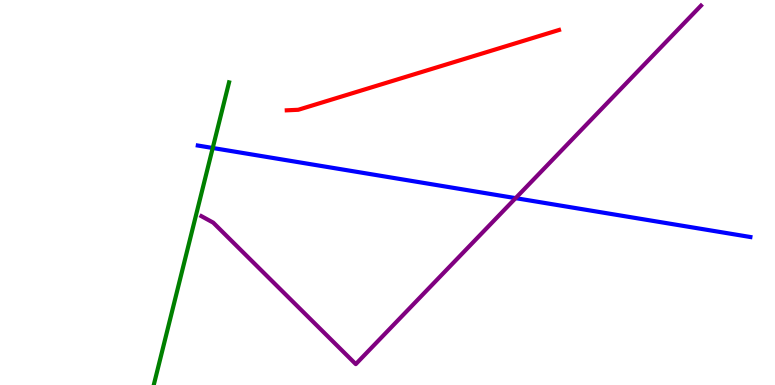[{'lines': ['blue', 'red'], 'intersections': []}, {'lines': ['green', 'red'], 'intersections': []}, {'lines': ['purple', 'red'], 'intersections': []}, {'lines': ['blue', 'green'], 'intersections': [{'x': 2.74, 'y': 6.16}]}, {'lines': ['blue', 'purple'], 'intersections': [{'x': 6.65, 'y': 4.85}]}, {'lines': ['green', 'purple'], 'intersections': []}]